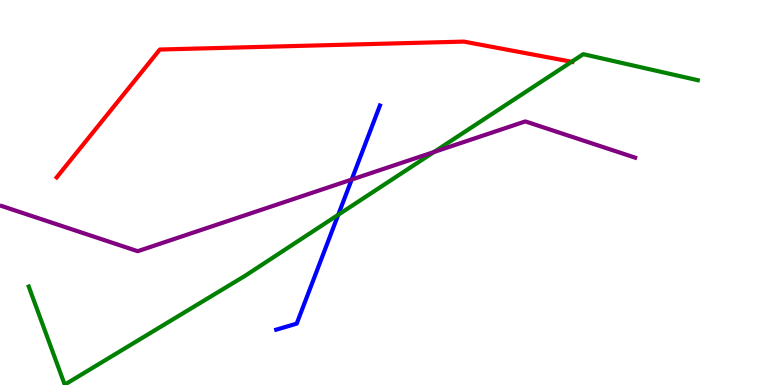[{'lines': ['blue', 'red'], 'intersections': []}, {'lines': ['green', 'red'], 'intersections': [{'x': 7.38, 'y': 8.4}]}, {'lines': ['purple', 'red'], 'intersections': []}, {'lines': ['blue', 'green'], 'intersections': [{'x': 4.36, 'y': 4.42}]}, {'lines': ['blue', 'purple'], 'intersections': [{'x': 4.54, 'y': 5.34}]}, {'lines': ['green', 'purple'], 'intersections': [{'x': 5.6, 'y': 6.05}]}]